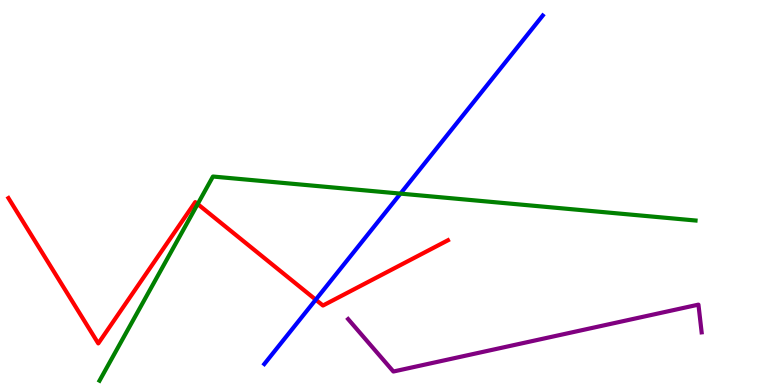[{'lines': ['blue', 'red'], 'intersections': [{'x': 4.07, 'y': 2.22}]}, {'lines': ['green', 'red'], 'intersections': [{'x': 2.55, 'y': 4.7}]}, {'lines': ['purple', 'red'], 'intersections': []}, {'lines': ['blue', 'green'], 'intersections': [{'x': 5.17, 'y': 4.97}]}, {'lines': ['blue', 'purple'], 'intersections': []}, {'lines': ['green', 'purple'], 'intersections': []}]